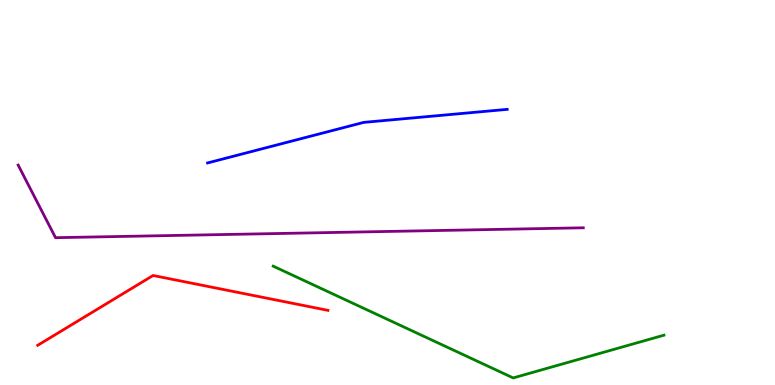[{'lines': ['blue', 'red'], 'intersections': []}, {'lines': ['green', 'red'], 'intersections': []}, {'lines': ['purple', 'red'], 'intersections': []}, {'lines': ['blue', 'green'], 'intersections': []}, {'lines': ['blue', 'purple'], 'intersections': []}, {'lines': ['green', 'purple'], 'intersections': []}]